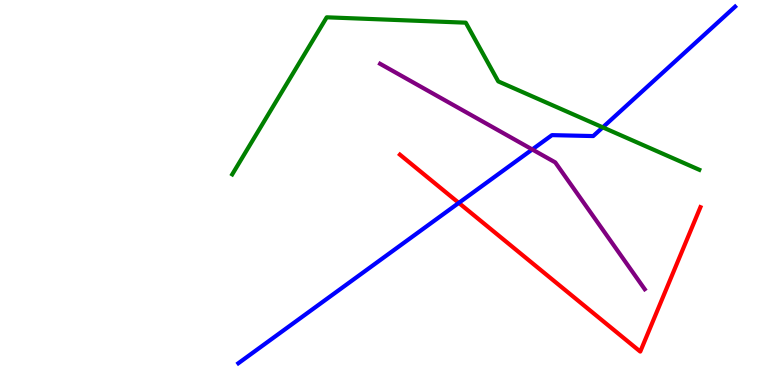[{'lines': ['blue', 'red'], 'intersections': [{'x': 5.92, 'y': 4.73}]}, {'lines': ['green', 'red'], 'intersections': []}, {'lines': ['purple', 'red'], 'intersections': []}, {'lines': ['blue', 'green'], 'intersections': [{'x': 7.78, 'y': 6.69}]}, {'lines': ['blue', 'purple'], 'intersections': [{'x': 6.87, 'y': 6.12}]}, {'lines': ['green', 'purple'], 'intersections': []}]